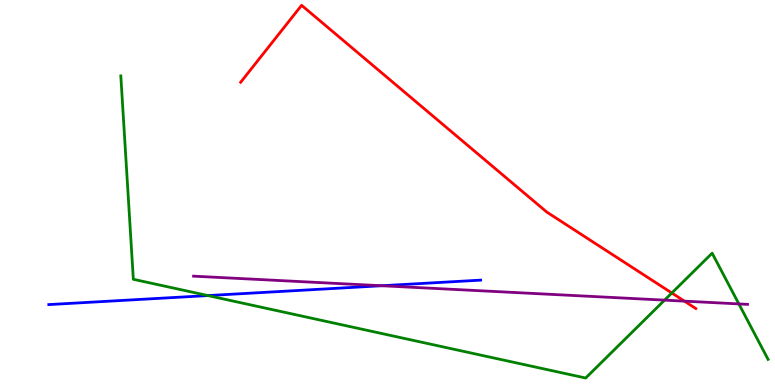[{'lines': ['blue', 'red'], 'intersections': []}, {'lines': ['green', 'red'], 'intersections': [{'x': 8.67, 'y': 2.39}]}, {'lines': ['purple', 'red'], 'intersections': [{'x': 8.83, 'y': 2.18}]}, {'lines': ['blue', 'green'], 'intersections': [{'x': 2.68, 'y': 2.32}]}, {'lines': ['blue', 'purple'], 'intersections': [{'x': 4.92, 'y': 2.58}]}, {'lines': ['green', 'purple'], 'intersections': [{'x': 8.58, 'y': 2.2}, {'x': 9.53, 'y': 2.11}]}]